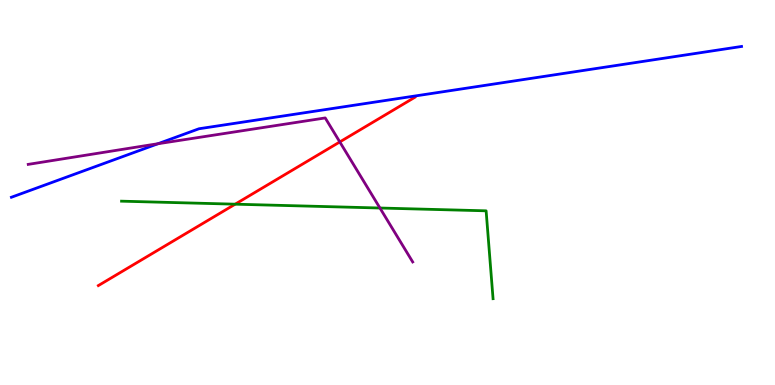[{'lines': ['blue', 'red'], 'intersections': []}, {'lines': ['green', 'red'], 'intersections': [{'x': 3.03, 'y': 4.7}]}, {'lines': ['purple', 'red'], 'intersections': [{'x': 4.38, 'y': 6.31}]}, {'lines': ['blue', 'green'], 'intersections': []}, {'lines': ['blue', 'purple'], 'intersections': [{'x': 2.04, 'y': 6.27}]}, {'lines': ['green', 'purple'], 'intersections': [{'x': 4.9, 'y': 4.6}]}]